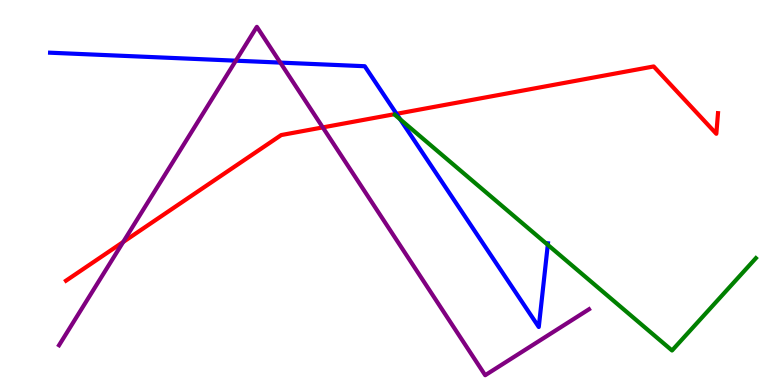[{'lines': ['blue', 'red'], 'intersections': [{'x': 5.12, 'y': 7.04}]}, {'lines': ['green', 'red'], 'intersections': []}, {'lines': ['purple', 'red'], 'intersections': [{'x': 1.59, 'y': 3.71}, {'x': 4.16, 'y': 6.69}]}, {'lines': ['blue', 'green'], 'intersections': [{'x': 5.16, 'y': 6.9}, {'x': 7.07, 'y': 3.64}]}, {'lines': ['blue', 'purple'], 'intersections': [{'x': 3.04, 'y': 8.42}, {'x': 3.62, 'y': 8.37}]}, {'lines': ['green', 'purple'], 'intersections': []}]